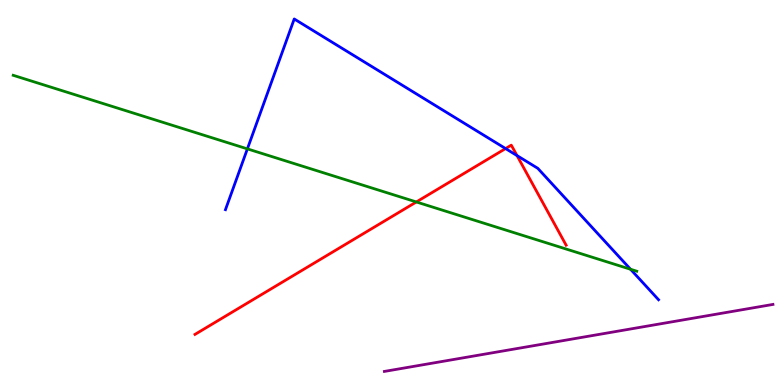[{'lines': ['blue', 'red'], 'intersections': [{'x': 6.52, 'y': 6.14}, {'x': 6.67, 'y': 5.96}]}, {'lines': ['green', 'red'], 'intersections': [{'x': 5.37, 'y': 4.75}]}, {'lines': ['purple', 'red'], 'intersections': []}, {'lines': ['blue', 'green'], 'intersections': [{'x': 3.19, 'y': 6.13}, {'x': 8.14, 'y': 3.01}]}, {'lines': ['blue', 'purple'], 'intersections': []}, {'lines': ['green', 'purple'], 'intersections': []}]